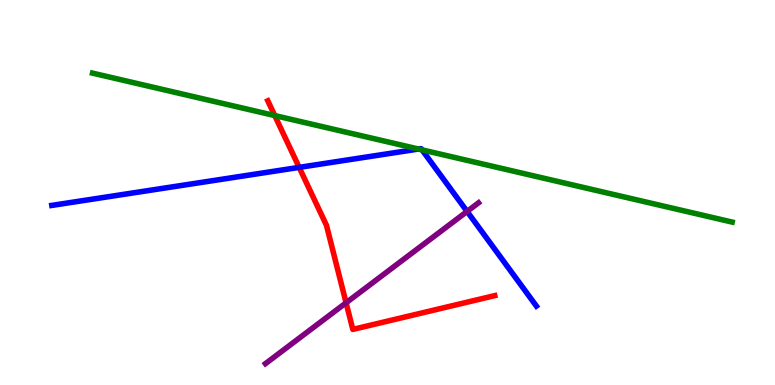[{'lines': ['blue', 'red'], 'intersections': [{'x': 3.86, 'y': 5.65}]}, {'lines': ['green', 'red'], 'intersections': [{'x': 3.55, 'y': 7.0}]}, {'lines': ['purple', 'red'], 'intersections': [{'x': 4.47, 'y': 2.14}]}, {'lines': ['blue', 'green'], 'intersections': [{'x': 5.4, 'y': 6.13}, {'x': 5.45, 'y': 6.11}]}, {'lines': ['blue', 'purple'], 'intersections': [{'x': 6.03, 'y': 4.51}]}, {'lines': ['green', 'purple'], 'intersections': []}]